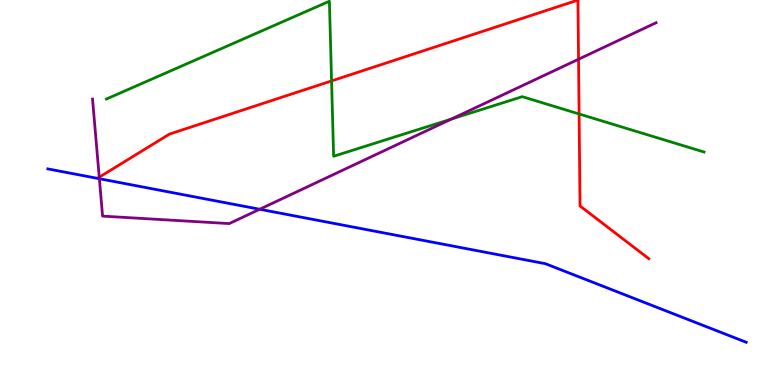[{'lines': ['blue', 'red'], 'intersections': []}, {'lines': ['green', 'red'], 'intersections': [{'x': 4.28, 'y': 7.9}, {'x': 7.47, 'y': 7.04}]}, {'lines': ['purple', 'red'], 'intersections': [{'x': 1.28, 'y': 5.4}, {'x': 7.47, 'y': 8.46}]}, {'lines': ['blue', 'green'], 'intersections': []}, {'lines': ['blue', 'purple'], 'intersections': [{'x': 1.28, 'y': 5.36}, {'x': 3.35, 'y': 4.56}]}, {'lines': ['green', 'purple'], 'intersections': [{'x': 5.82, 'y': 6.91}]}]